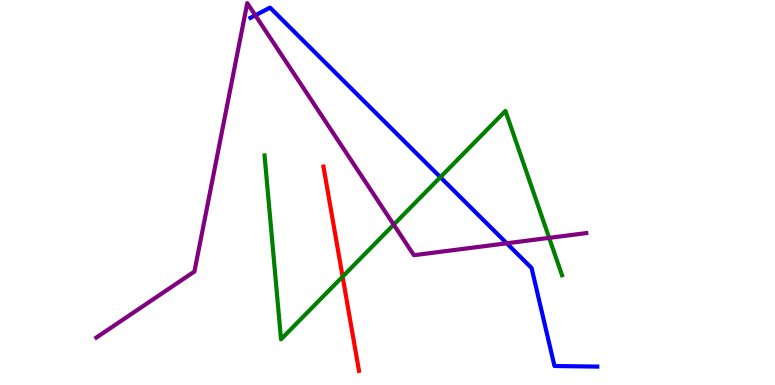[{'lines': ['blue', 'red'], 'intersections': []}, {'lines': ['green', 'red'], 'intersections': [{'x': 4.42, 'y': 2.81}]}, {'lines': ['purple', 'red'], 'intersections': []}, {'lines': ['blue', 'green'], 'intersections': [{'x': 5.68, 'y': 5.4}]}, {'lines': ['blue', 'purple'], 'intersections': [{'x': 3.29, 'y': 9.6}, {'x': 6.54, 'y': 3.68}]}, {'lines': ['green', 'purple'], 'intersections': [{'x': 5.08, 'y': 4.17}, {'x': 7.09, 'y': 3.82}]}]